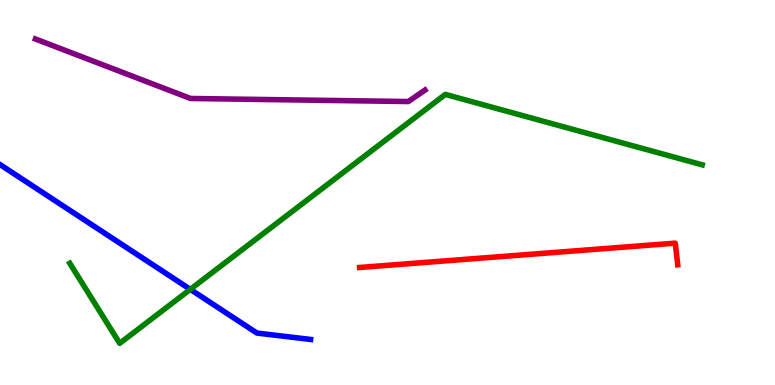[{'lines': ['blue', 'red'], 'intersections': []}, {'lines': ['green', 'red'], 'intersections': []}, {'lines': ['purple', 'red'], 'intersections': []}, {'lines': ['blue', 'green'], 'intersections': [{'x': 2.46, 'y': 2.48}]}, {'lines': ['blue', 'purple'], 'intersections': []}, {'lines': ['green', 'purple'], 'intersections': []}]